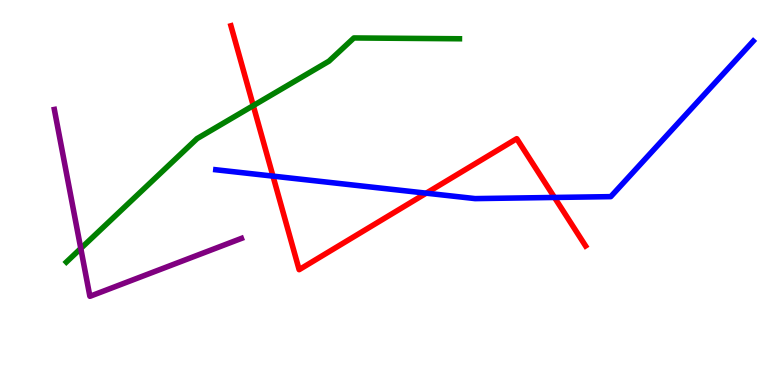[{'lines': ['blue', 'red'], 'intersections': [{'x': 3.52, 'y': 5.43}, {'x': 5.5, 'y': 4.98}, {'x': 7.15, 'y': 4.87}]}, {'lines': ['green', 'red'], 'intersections': [{'x': 3.27, 'y': 7.26}]}, {'lines': ['purple', 'red'], 'intersections': []}, {'lines': ['blue', 'green'], 'intersections': []}, {'lines': ['blue', 'purple'], 'intersections': []}, {'lines': ['green', 'purple'], 'intersections': [{'x': 1.04, 'y': 3.55}]}]